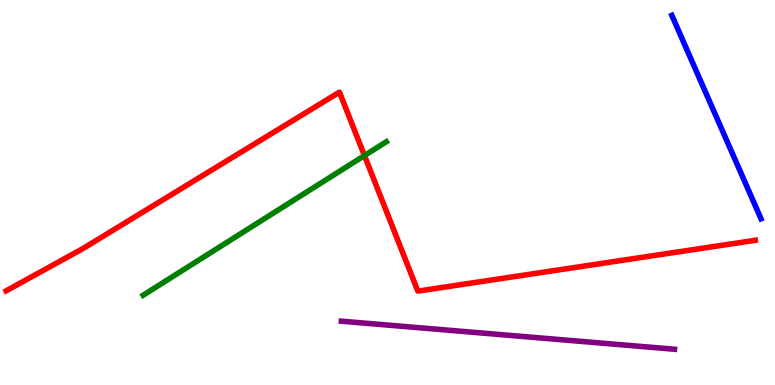[{'lines': ['blue', 'red'], 'intersections': []}, {'lines': ['green', 'red'], 'intersections': [{'x': 4.7, 'y': 5.96}]}, {'lines': ['purple', 'red'], 'intersections': []}, {'lines': ['blue', 'green'], 'intersections': []}, {'lines': ['blue', 'purple'], 'intersections': []}, {'lines': ['green', 'purple'], 'intersections': []}]